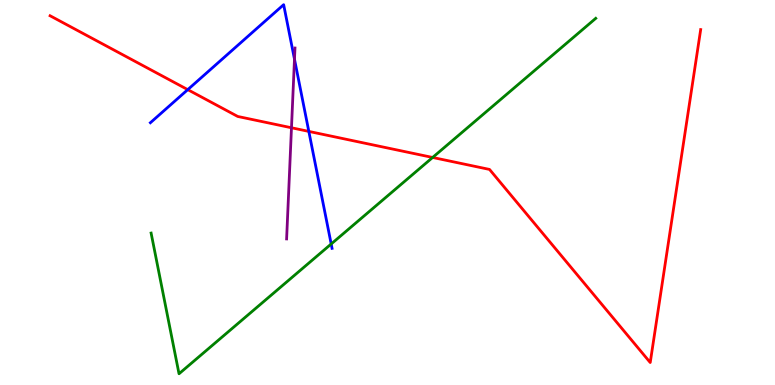[{'lines': ['blue', 'red'], 'intersections': [{'x': 2.42, 'y': 7.67}, {'x': 3.98, 'y': 6.59}]}, {'lines': ['green', 'red'], 'intersections': [{'x': 5.58, 'y': 5.91}]}, {'lines': ['purple', 'red'], 'intersections': [{'x': 3.76, 'y': 6.68}]}, {'lines': ['blue', 'green'], 'intersections': [{'x': 4.27, 'y': 3.66}]}, {'lines': ['blue', 'purple'], 'intersections': [{'x': 3.8, 'y': 8.46}]}, {'lines': ['green', 'purple'], 'intersections': []}]